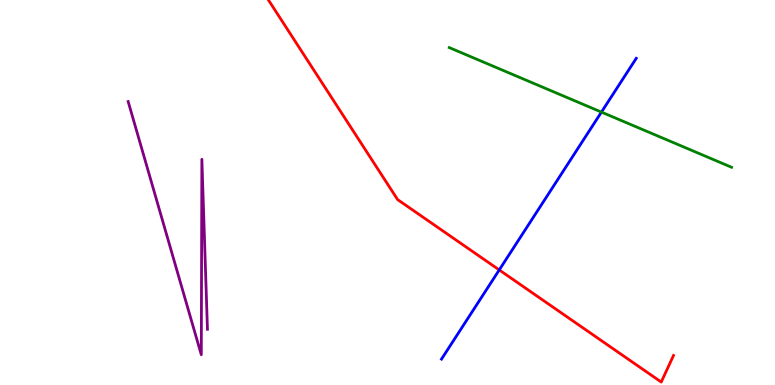[{'lines': ['blue', 'red'], 'intersections': [{'x': 6.44, 'y': 2.99}]}, {'lines': ['green', 'red'], 'intersections': []}, {'lines': ['purple', 'red'], 'intersections': []}, {'lines': ['blue', 'green'], 'intersections': [{'x': 7.76, 'y': 7.09}]}, {'lines': ['blue', 'purple'], 'intersections': []}, {'lines': ['green', 'purple'], 'intersections': []}]